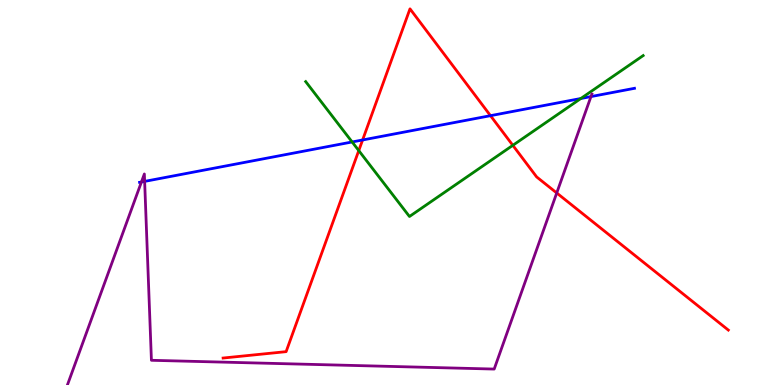[{'lines': ['blue', 'red'], 'intersections': [{'x': 4.68, 'y': 6.36}, {'x': 6.33, 'y': 7.0}]}, {'lines': ['green', 'red'], 'intersections': [{'x': 4.63, 'y': 6.09}, {'x': 6.62, 'y': 6.23}]}, {'lines': ['purple', 'red'], 'intersections': [{'x': 7.18, 'y': 4.99}]}, {'lines': ['blue', 'green'], 'intersections': [{'x': 4.54, 'y': 6.31}, {'x': 7.49, 'y': 7.44}]}, {'lines': ['blue', 'purple'], 'intersections': [{'x': 1.82, 'y': 5.27}, {'x': 1.87, 'y': 5.29}, {'x': 7.63, 'y': 7.49}]}, {'lines': ['green', 'purple'], 'intersections': []}]